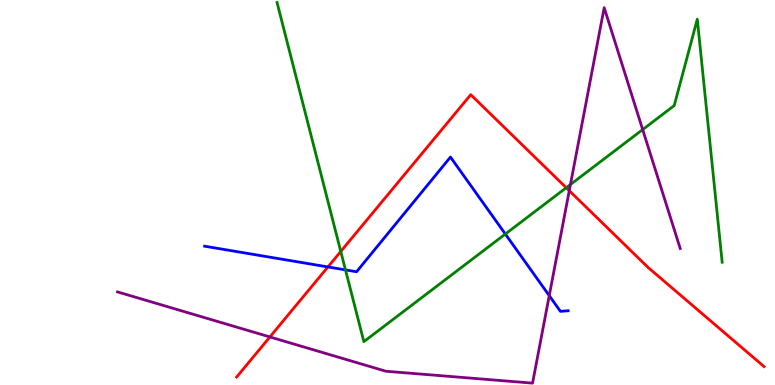[{'lines': ['blue', 'red'], 'intersections': [{'x': 4.23, 'y': 3.07}]}, {'lines': ['green', 'red'], 'intersections': [{'x': 4.4, 'y': 3.47}, {'x': 7.31, 'y': 5.12}]}, {'lines': ['purple', 'red'], 'intersections': [{'x': 3.48, 'y': 1.25}, {'x': 7.35, 'y': 5.05}]}, {'lines': ['blue', 'green'], 'intersections': [{'x': 4.46, 'y': 2.99}, {'x': 6.52, 'y': 3.92}]}, {'lines': ['blue', 'purple'], 'intersections': [{'x': 7.09, 'y': 2.32}]}, {'lines': ['green', 'purple'], 'intersections': [{'x': 7.36, 'y': 5.21}, {'x': 8.29, 'y': 6.63}]}]